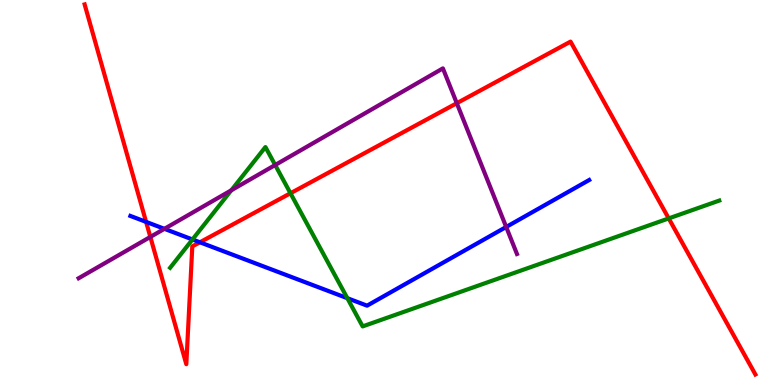[{'lines': ['blue', 'red'], 'intersections': [{'x': 1.89, 'y': 4.24}, {'x': 2.58, 'y': 3.71}]}, {'lines': ['green', 'red'], 'intersections': [{'x': 3.75, 'y': 4.98}, {'x': 8.63, 'y': 4.33}]}, {'lines': ['purple', 'red'], 'intersections': [{'x': 1.94, 'y': 3.85}, {'x': 5.89, 'y': 7.32}]}, {'lines': ['blue', 'green'], 'intersections': [{'x': 2.48, 'y': 3.78}, {'x': 4.48, 'y': 2.25}]}, {'lines': ['blue', 'purple'], 'intersections': [{'x': 2.12, 'y': 4.06}, {'x': 6.53, 'y': 4.1}]}, {'lines': ['green', 'purple'], 'intersections': [{'x': 2.98, 'y': 5.06}, {'x': 3.55, 'y': 5.71}]}]